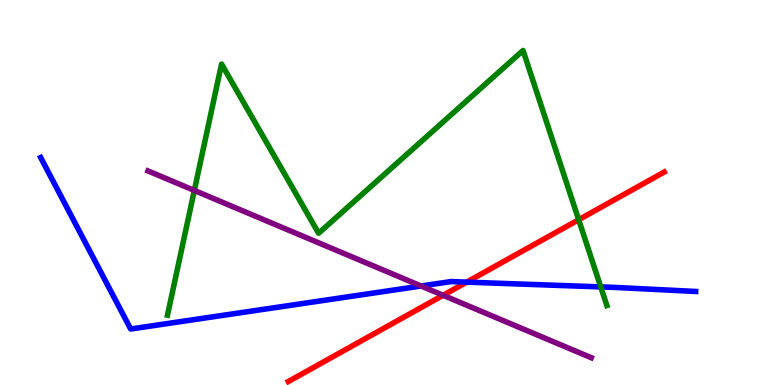[{'lines': ['blue', 'red'], 'intersections': [{'x': 6.02, 'y': 2.67}]}, {'lines': ['green', 'red'], 'intersections': [{'x': 7.47, 'y': 4.29}]}, {'lines': ['purple', 'red'], 'intersections': [{'x': 5.72, 'y': 2.33}]}, {'lines': ['blue', 'green'], 'intersections': [{'x': 7.75, 'y': 2.55}]}, {'lines': ['blue', 'purple'], 'intersections': [{'x': 5.43, 'y': 2.57}]}, {'lines': ['green', 'purple'], 'intersections': [{'x': 2.51, 'y': 5.05}]}]